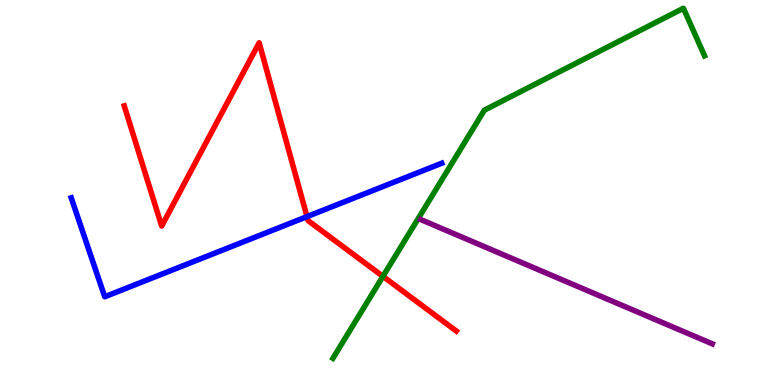[{'lines': ['blue', 'red'], 'intersections': [{'x': 3.96, 'y': 4.37}]}, {'lines': ['green', 'red'], 'intersections': [{'x': 4.94, 'y': 2.82}]}, {'lines': ['purple', 'red'], 'intersections': []}, {'lines': ['blue', 'green'], 'intersections': []}, {'lines': ['blue', 'purple'], 'intersections': []}, {'lines': ['green', 'purple'], 'intersections': []}]